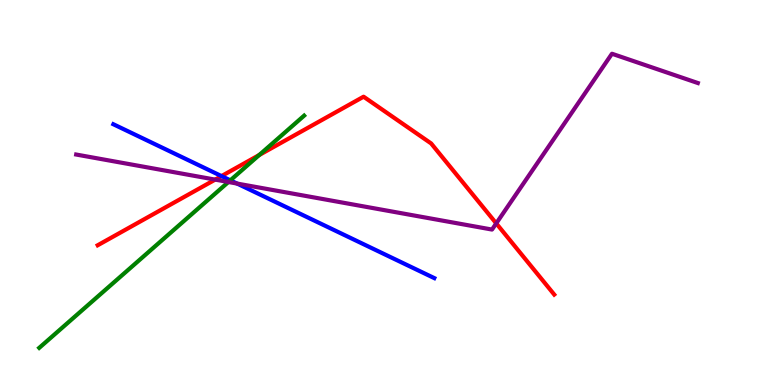[{'lines': ['blue', 'red'], 'intersections': [{'x': 2.86, 'y': 5.43}]}, {'lines': ['green', 'red'], 'intersections': [{'x': 3.34, 'y': 5.97}]}, {'lines': ['purple', 'red'], 'intersections': [{'x': 2.78, 'y': 5.33}, {'x': 6.4, 'y': 4.2}]}, {'lines': ['blue', 'green'], 'intersections': [{'x': 2.97, 'y': 5.32}]}, {'lines': ['blue', 'purple'], 'intersections': [{'x': 3.06, 'y': 5.23}]}, {'lines': ['green', 'purple'], 'intersections': [{'x': 2.95, 'y': 5.27}]}]